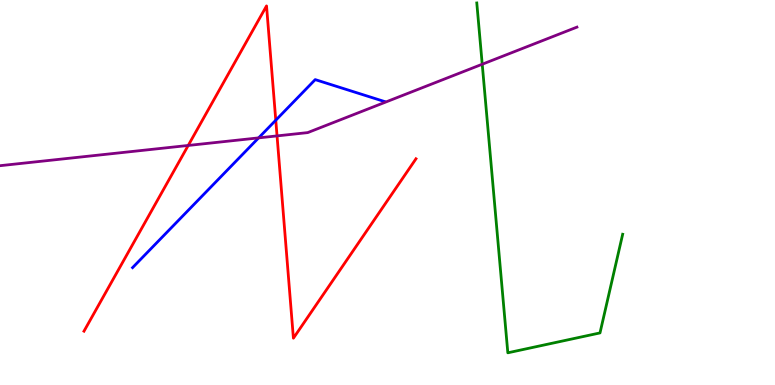[{'lines': ['blue', 'red'], 'intersections': [{'x': 3.56, 'y': 6.88}]}, {'lines': ['green', 'red'], 'intersections': []}, {'lines': ['purple', 'red'], 'intersections': [{'x': 2.43, 'y': 6.22}, {'x': 3.57, 'y': 6.47}]}, {'lines': ['blue', 'green'], 'intersections': []}, {'lines': ['blue', 'purple'], 'intersections': [{'x': 3.34, 'y': 6.42}]}, {'lines': ['green', 'purple'], 'intersections': [{'x': 6.22, 'y': 8.33}]}]